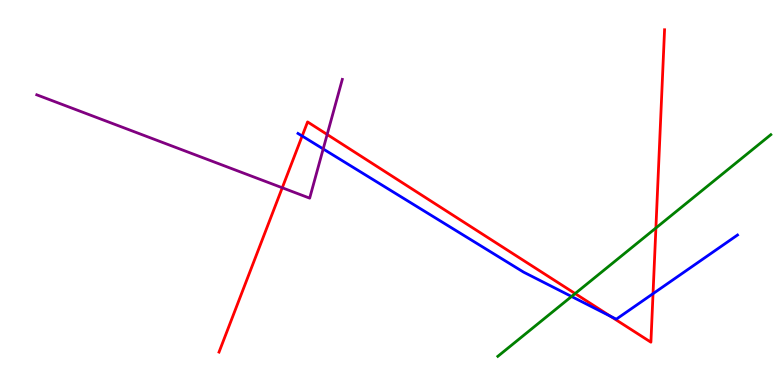[{'lines': ['blue', 'red'], 'intersections': [{'x': 3.9, 'y': 6.47}, {'x': 7.88, 'y': 1.79}, {'x': 8.43, 'y': 2.37}]}, {'lines': ['green', 'red'], 'intersections': [{'x': 7.42, 'y': 2.37}, {'x': 8.46, 'y': 4.08}]}, {'lines': ['purple', 'red'], 'intersections': [{'x': 3.64, 'y': 5.12}, {'x': 4.22, 'y': 6.51}]}, {'lines': ['blue', 'green'], 'intersections': [{'x': 7.37, 'y': 2.3}]}, {'lines': ['blue', 'purple'], 'intersections': [{'x': 4.17, 'y': 6.13}]}, {'lines': ['green', 'purple'], 'intersections': []}]